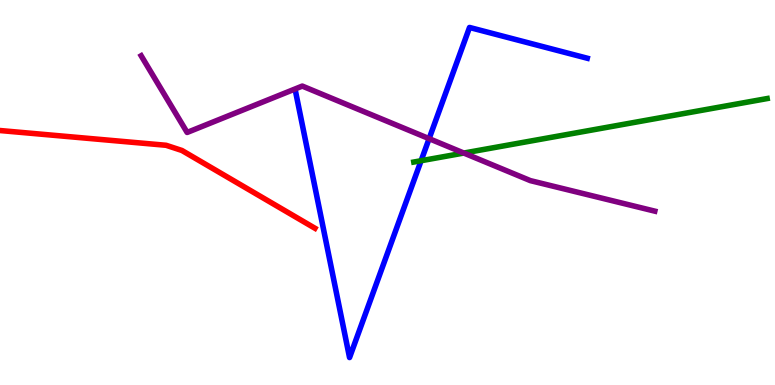[{'lines': ['blue', 'red'], 'intersections': []}, {'lines': ['green', 'red'], 'intersections': []}, {'lines': ['purple', 'red'], 'intersections': []}, {'lines': ['blue', 'green'], 'intersections': [{'x': 5.43, 'y': 5.83}]}, {'lines': ['blue', 'purple'], 'intersections': [{'x': 5.54, 'y': 6.4}]}, {'lines': ['green', 'purple'], 'intersections': [{'x': 5.98, 'y': 6.02}]}]